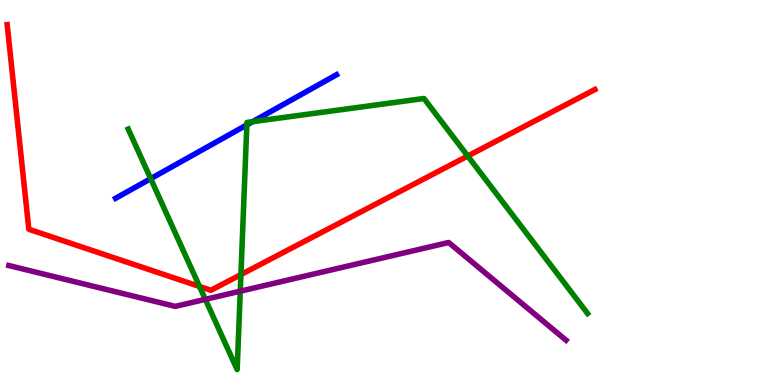[{'lines': ['blue', 'red'], 'intersections': []}, {'lines': ['green', 'red'], 'intersections': [{'x': 2.57, 'y': 2.56}, {'x': 3.11, 'y': 2.87}, {'x': 6.04, 'y': 5.95}]}, {'lines': ['purple', 'red'], 'intersections': []}, {'lines': ['blue', 'green'], 'intersections': [{'x': 1.94, 'y': 5.36}, {'x': 3.19, 'y': 6.76}, {'x': 3.26, 'y': 6.84}]}, {'lines': ['blue', 'purple'], 'intersections': []}, {'lines': ['green', 'purple'], 'intersections': [{'x': 2.65, 'y': 2.22}, {'x': 3.1, 'y': 2.44}]}]